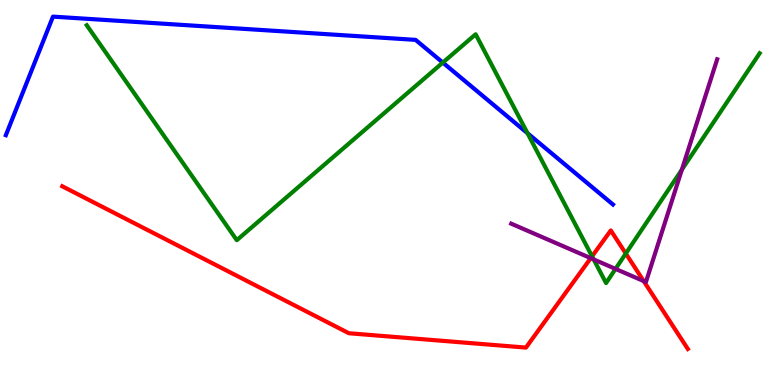[{'lines': ['blue', 'red'], 'intersections': []}, {'lines': ['green', 'red'], 'intersections': [{'x': 7.64, 'y': 3.34}, {'x': 8.07, 'y': 3.41}]}, {'lines': ['purple', 'red'], 'intersections': [{'x': 7.62, 'y': 3.29}, {'x': 8.31, 'y': 2.7}]}, {'lines': ['blue', 'green'], 'intersections': [{'x': 5.71, 'y': 8.37}, {'x': 6.81, 'y': 6.54}]}, {'lines': ['blue', 'purple'], 'intersections': []}, {'lines': ['green', 'purple'], 'intersections': [{'x': 7.66, 'y': 3.26}, {'x': 7.94, 'y': 3.02}, {'x': 8.8, 'y': 5.59}]}]